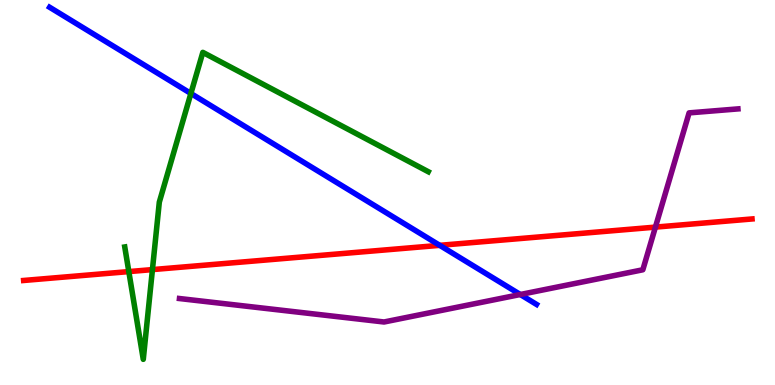[{'lines': ['blue', 'red'], 'intersections': [{'x': 5.67, 'y': 3.63}]}, {'lines': ['green', 'red'], 'intersections': [{'x': 1.66, 'y': 2.95}, {'x': 1.97, 'y': 3.0}]}, {'lines': ['purple', 'red'], 'intersections': [{'x': 8.46, 'y': 4.1}]}, {'lines': ['blue', 'green'], 'intersections': [{'x': 2.46, 'y': 7.57}]}, {'lines': ['blue', 'purple'], 'intersections': [{'x': 6.71, 'y': 2.35}]}, {'lines': ['green', 'purple'], 'intersections': []}]